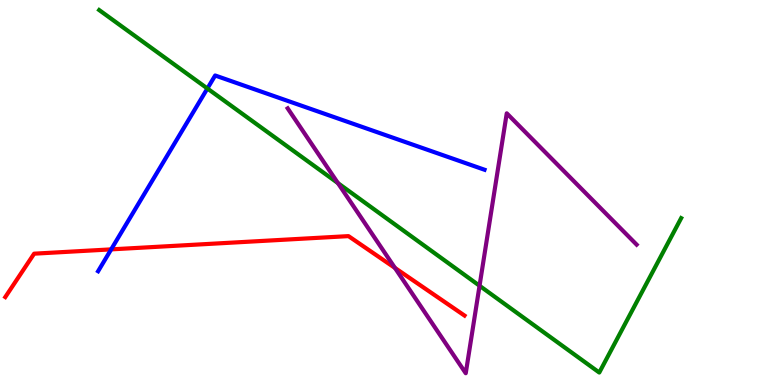[{'lines': ['blue', 'red'], 'intersections': [{'x': 1.43, 'y': 3.52}]}, {'lines': ['green', 'red'], 'intersections': []}, {'lines': ['purple', 'red'], 'intersections': [{'x': 5.1, 'y': 3.04}]}, {'lines': ['blue', 'green'], 'intersections': [{'x': 2.68, 'y': 7.7}]}, {'lines': ['blue', 'purple'], 'intersections': []}, {'lines': ['green', 'purple'], 'intersections': [{'x': 4.36, 'y': 5.24}, {'x': 6.19, 'y': 2.58}]}]